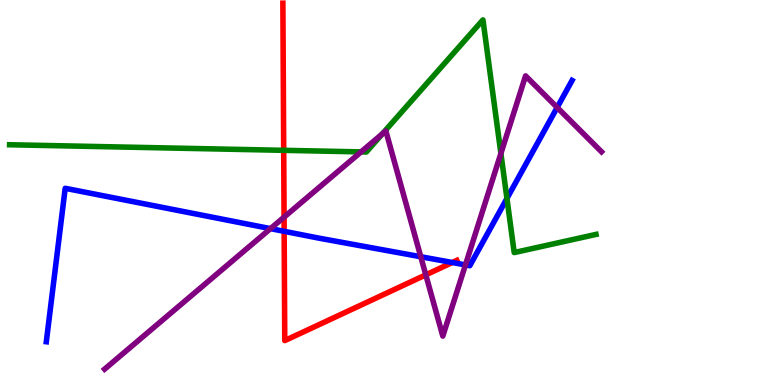[{'lines': ['blue', 'red'], 'intersections': [{'x': 3.67, 'y': 3.99}, {'x': 5.84, 'y': 3.18}]}, {'lines': ['green', 'red'], 'intersections': [{'x': 3.66, 'y': 6.1}]}, {'lines': ['purple', 'red'], 'intersections': [{'x': 3.67, 'y': 4.36}, {'x': 5.49, 'y': 2.86}]}, {'lines': ['blue', 'green'], 'intersections': [{'x': 6.54, 'y': 4.85}]}, {'lines': ['blue', 'purple'], 'intersections': [{'x': 3.49, 'y': 4.06}, {'x': 5.43, 'y': 3.33}, {'x': 6.01, 'y': 3.12}, {'x': 7.19, 'y': 7.21}]}, {'lines': ['green', 'purple'], 'intersections': [{'x': 4.66, 'y': 6.05}, {'x': 4.93, 'y': 6.52}, {'x': 6.46, 'y': 6.01}]}]